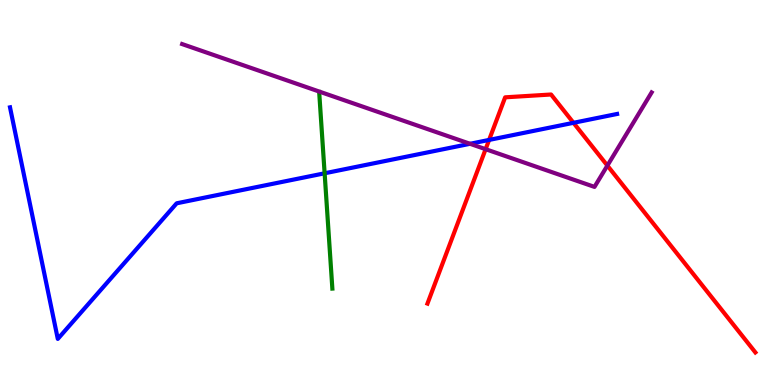[{'lines': ['blue', 'red'], 'intersections': [{'x': 6.31, 'y': 6.37}, {'x': 7.4, 'y': 6.81}]}, {'lines': ['green', 'red'], 'intersections': []}, {'lines': ['purple', 'red'], 'intersections': [{'x': 6.27, 'y': 6.12}, {'x': 7.84, 'y': 5.7}]}, {'lines': ['blue', 'green'], 'intersections': [{'x': 4.19, 'y': 5.5}]}, {'lines': ['blue', 'purple'], 'intersections': [{'x': 6.07, 'y': 6.27}]}, {'lines': ['green', 'purple'], 'intersections': []}]